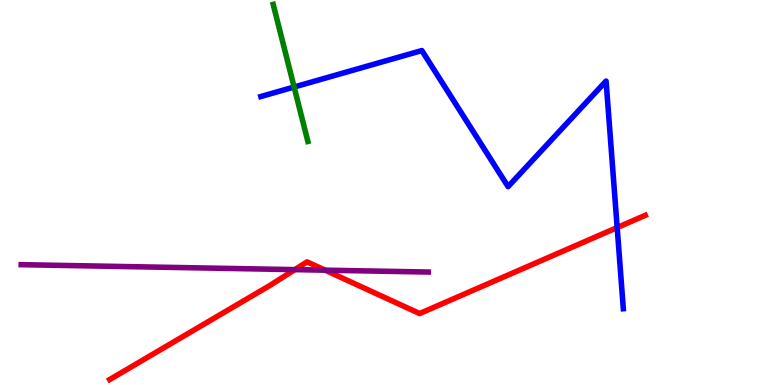[{'lines': ['blue', 'red'], 'intersections': [{'x': 7.96, 'y': 4.09}]}, {'lines': ['green', 'red'], 'intersections': []}, {'lines': ['purple', 'red'], 'intersections': [{'x': 3.8, 'y': 3.0}, {'x': 4.2, 'y': 2.98}]}, {'lines': ['blue', 'green'], 'intersections': [{'x': 3.79, 'y': 7.74}]}, {'lines': ['blue', 'purple'], 'intersections': []}, {'lines': ['green', 'purple'], 'intersections': []}]